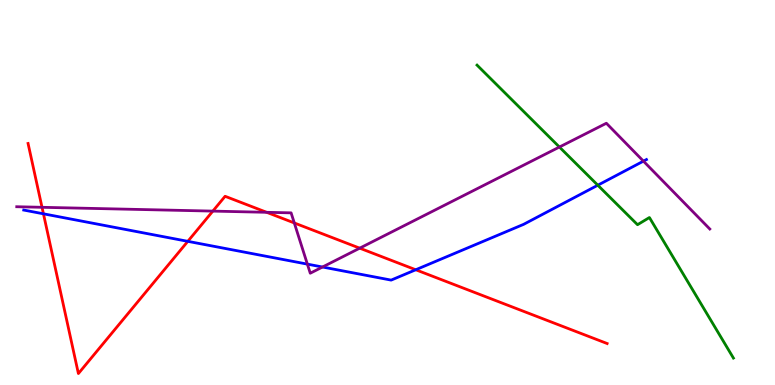[{'lines': ['blue', 'red'], 'intersections': [{'x': 0.561, 'y': 4.45}, {'x': 2.42, 'y': 3.73}, {'x': 5.36, 'y': 2.99}]}, {'lines': ['green', 'red'], 'intersections': []}, {'lines': ['purple', 'red'], 'intersections': [{'x': 0.542, 'y': 4.62}, {'x': 2.75, 'y': 4.52}, {'x': 3.44, 'y': 4.49}, {'x': 3.8, 'y': 4.21}, {'x': 4.64, 'y': 3.55}]}, {'lines': ['blue', 'green'], 'intersections': [{'x': 7.71, 'y': 5.19}]}, {'lines': ['blue', 'purple'], 'intersections': [{'x': 3.97, 'y': 3.14}, {'x': 4.16, 'y': 3.06}, {'x': 8.3, 'y': 5.81}]}, {'lines': ['green', 'purple'], 'intersections': [{'x': 7.22, 'y': 6.18}]}]